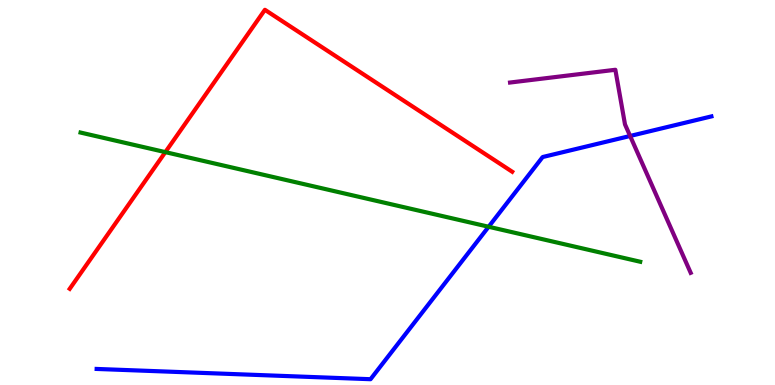[{'lines': ['blue', 'red'], 'intersections': []}, {'lines': ['green', 'red'], 'intersections': [{'x': 2.13, 'y': 6.05}]}, {'lines': ['purple', 'red'], 'intersections': []}, {'lines': ['blue', 'green'], 'intersections': [{'x': 6.3, 'y': 4.11}]}, {'lines': ['blue', 'purple'], 'intersections': [{'x': 8.13, 'y': 6.47}]}, {'lines': ['green', 'purple'], 'intersections': []}]